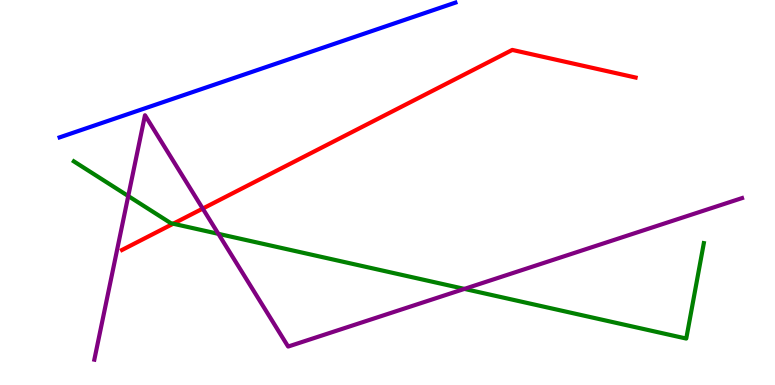[{'lines': ['blue', 'red'], 'intersections': []}, {'lines': ['green', 'red'], 'intersections': [{'x': 2.23, 'y': 4.19}]}, {'lines': ['purple', 'red'], 'intersections': [{'x': 2.62, 'y': 4.58}]}, {'lines': ['blue', 'green'], 'intersections': []}, {'lines': ['blue', 'purple'], 'intersections': []}, {'lines': ['green', 'purple'], 'intersections': [{'x': 1.65, 'y': 4.91}, {'x': 2.82, 'y': 3.93}, {'x': 5.99, 'y': 2.5}]}]